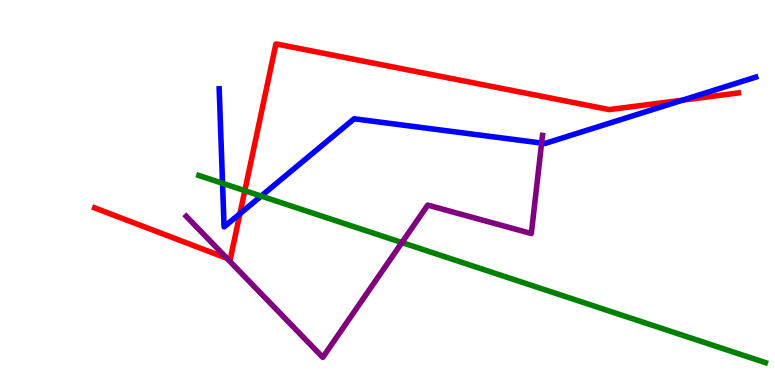[{'lines': ['blue', 'red'], 'intersections': [{'x': 3.1, 'y': 4.45}, {'x': 8.81, 'y': 7.4}]}, {'lines': ['green', 'red'], 'intersections': [{'x': 3.16, 'y': 5.05}]}, {'lines': ['purple', 'red'], 'intersections': [{'x': 2.93, 'y': 3.29}]}, {'lines': ['blue', 'green'], 'intersections': [{'x': 2.87, 'y': 5.24}, {'x': 3.37, 'y': 4.91}]}, {'lines': ['blue', 'purple'], 'intersections': [{'x': 6.99, 'y': 6.28}]}, {'lines': ['green', 'purple'], 'intersections': [{'x': 5.19, 'y': 3.7}]}]